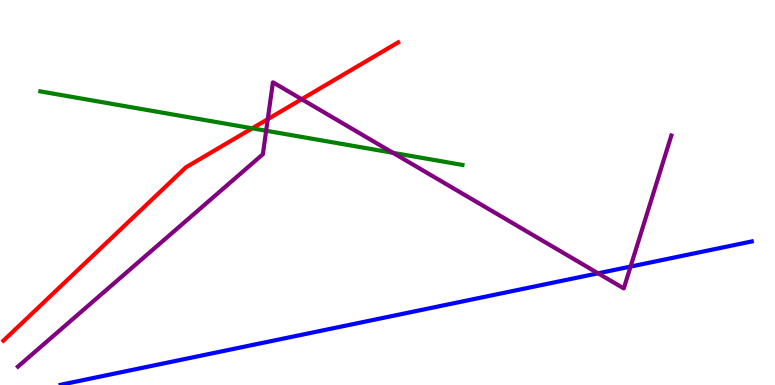[{'lines': ['blue', 'red'], 'intersections': []}, {'lines': ['green', 'red'], 'intersections': [{'x': 3.25, 'y': 6.67}]}, {'lines': ['purple', 'red'], 'intersections': [{'x': 3.46, 'y': 6.91}, {'x': 3.89, 'y': 7.42}]}, {'lines': ['blue', 'green'], 'intersections': []}, {'lines': ['blue', 'purple'], 'intersections': [{'x': 7.72, 'y': 2.9}, {'x': 8.14, 'y': 3.08}]}, {'lines': ['green', 'purple'], 'intersections': [{'x': 3.43, 'y': 6.6}, {'x': 5.07, 'y': 6.03}]}]